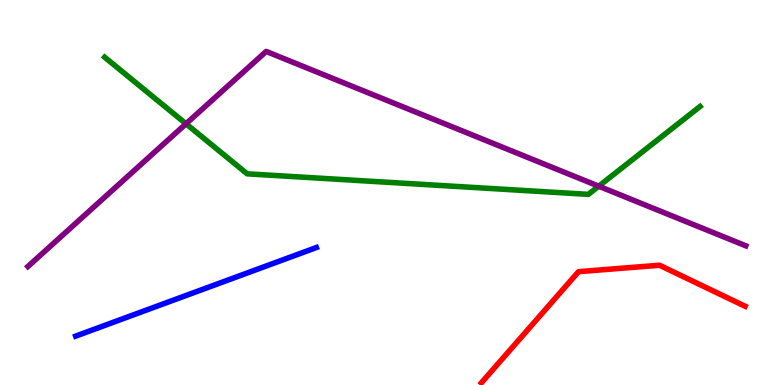[{'lines': ['blue', 'red'], 'intersections': []}, {'lines': ['green', 'red'], 'intersections': []}, {'lines': ['purple', 'red'], 'intersections': []}, {'lines': ['blue', 'green'], 'intersections': []}, {'lines': ['blue', 'purple'], 'intersections': []}, {'lines': ['green', 'purple'], 'intersections': [{'x': 2.4, 'y': 6.78}, {'x': 7.73, 'y': 5.16}]}]